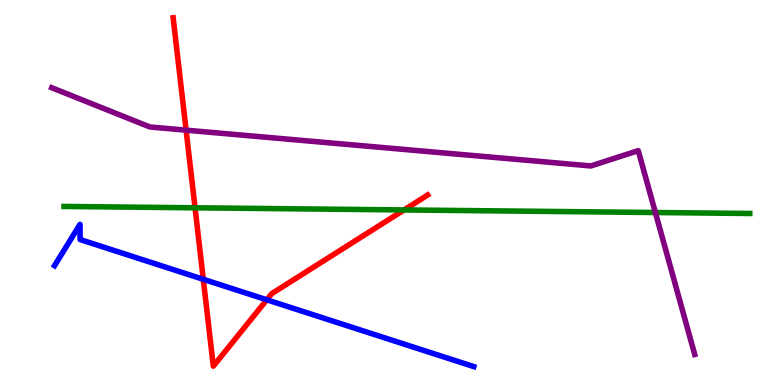[{'lines': ['blue', 'red'], 'intersections': [{'x': 2.62, 'y': 2.75}, {'x': 3.44, 'y': 2.21}]}, {'lines': ['green', 'red'], 'intersections': [{'x': 2.52, 'y': 4.6}, {'x': 5.21, 'y': 4.55}]}, {'lines': ['purple', 'red'], 'intersections': [{'x': 2.4, 'y': 6.62}]}, {'lines': ['blue', 'green'], 'intersections': []}, {'lines': ['blue', 'purple'], 'intersections': []}, {'lines': ['green', 'purple'], 'intersections': [{'x': 8.46, 'y': 4.48}]}]